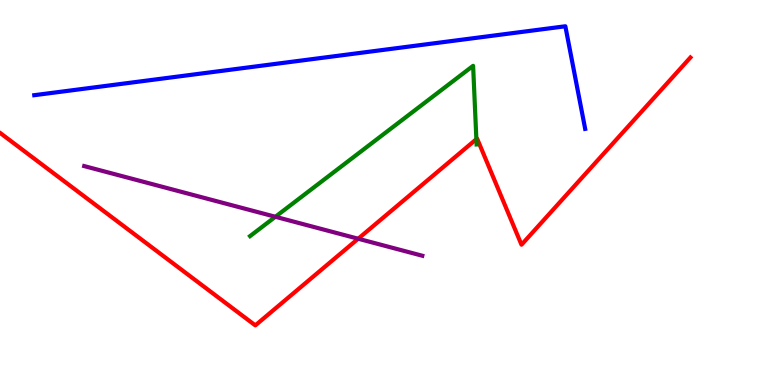[{'lines': ['blue', 'red'], 'intersections': []}, {'lines': ['green', 'red'], 'intersections': [{'x': 6.15, 'y': 6.39}]}, {'lines': ['purple', 'red'], 'intersections': [{'x': 4.62, 'y': 3.8}]}, {'lines': ['blue', 'green'], 'intersections': []}, {'lines': ['blue', 'purple'], 'intersections': []}, {'lines': ['green', 'purple'], 'intersections': [{'x': 3.55, 'y': 4.37}]}]